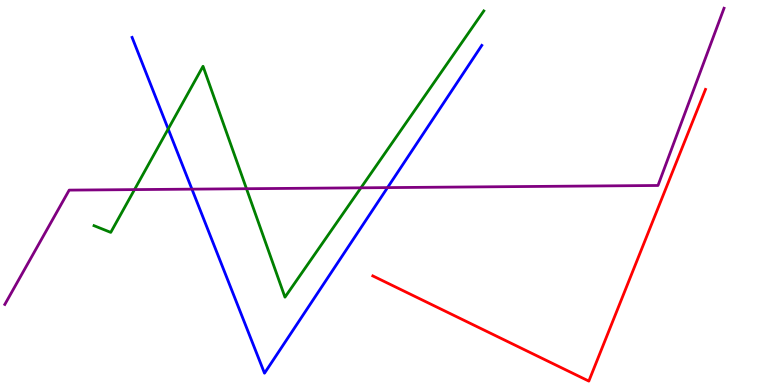[{'lines': ['blue', 'red'], 'intersections': []}, {'lines': ['green', 'red'], 'intersections': []}, {'lines': ['purple', 'red'], 'intersections': []}, {'lines': ['blue', 'green'], 'intersections': [{'x': 2.17, 'y': 6.65}]}, {'lines': ['blue', 'purple'], 'intersections': [{'x': 2.48, 'y': 5.09}, {'x': 5.0, 'y': 5.13}]}, {'lines': ['green', 'purple'], 'intersections': [{'x': 1.74, 'y': 5.08}, {'x': 3.18, 'y': 5.1}, {'x': 4.66, 'y': 5.12}]}]